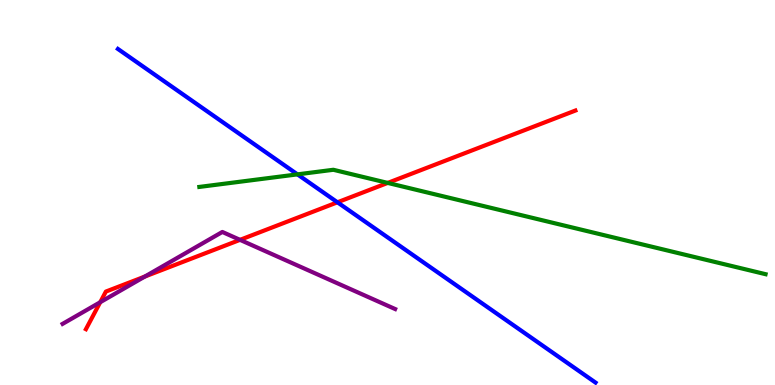[{'lines': ['blue', 'red'], 'intersections': [{'x': 4.35, 'y': 4.75}]}, {'lines': ['green', 'red'], 'intersections': [{'x': 5.0, 'y': 5.25}]}, {'lines': ['purple', 'red'], 'intersections': [{'x': 1.29, 'y': 2.15}, {'x': 1.87, 'y': 2.82}, {'x': 3.1, 'y': 3.77}]}, {'lines': ['blue', 'green'], 'intersections': [{'x': 3.84, 'y': 5.47}]}, {'lines': ['blue', 'purple'], 'intersections': []}, {'lines': ['green', 'purple'], 'intersections': []}]